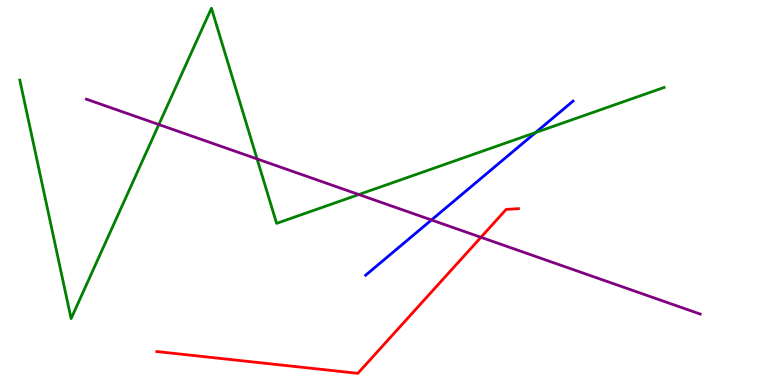[{'lines': ['blue', 'red'], 'intersections': []}, {'lines': ['green', 'red'], 'intersections': []}, {'lines': ['purple', 'red'], 'intersections': [{'x': 6.21, 'y': 3.84}]}, {'lines': ['blue', 'green'], 'intersections': [{'x': 6.91, 'y': 6.56}]}, {'lines': ['blue', 'purple'], 'intersections': [{'x': 5.57, 'y': 4.29}]}, {'lines': ['green', 'purple'], 'intersections': [{'x': 2.05, 'y': 6.77}, {'x': 3.32, 'y': 5.87}, {'x': 4.63, 'y': 4.95}]}]